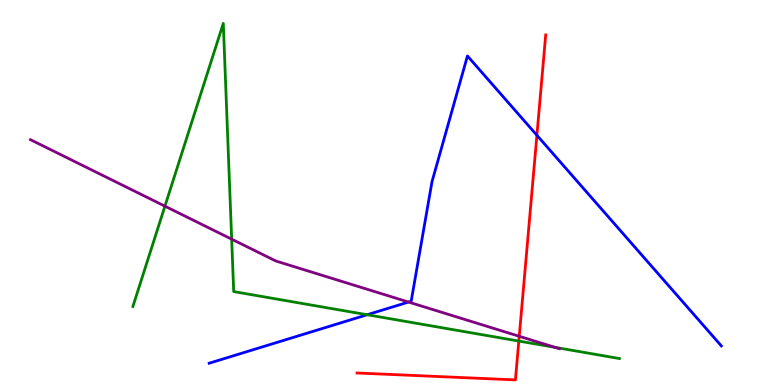[{'lines': ['blue', 'red'], 'intersections': [{'x': 6.93, 'y': 6.49}]}, {'lines': ['green', 'red'], 'intersections': [{'x': 6.69, 'y': 1.14}]}, {'lines': ['purple', 'red'], 'intersections': [{'x': 6.7, 'y': 1.27}]}, {'lines': ['blue', 'green'], 'intersections': [{'x': 4.74, 'y': 1.82}]}, {'lines': ['blue', 'purple'], 'intersections': [{'x': 5.27, 'y': 2.15}]}, {'lines': ['green', 'purple'], 'intersections': [{'x': 2.13, 'y': 4.65}, {'x': 2.99, 'y': 3.79}, {'x': 7.16, 'y': 0.978}]}]